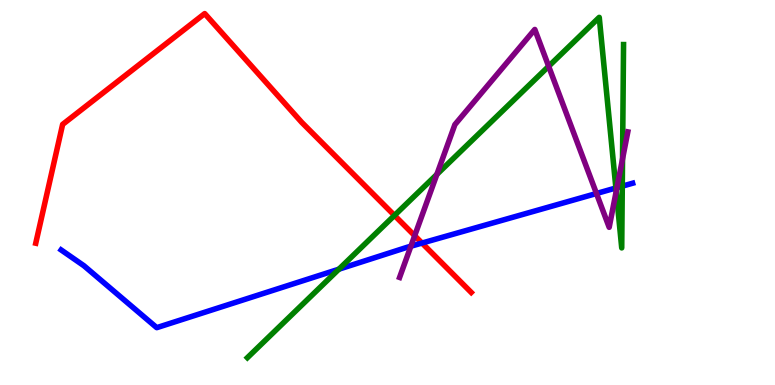[{'lines': ['blue', 'red'], 'intersections': [{'x': 5.45, 'y': 3.69}]}, {'lines': ['green', 'red'], 'intersections': [{'x': 5.09, 'y': 4.4}]}, {'lines': ['purple', 'red'], 'intersections': [{'x': 5.35, 'y': 3.88}]}, {'lines': ['blue', 'green'], 'intersections': [{'x': 4.37, 'y': 3.01}, {'x': 7.95, 'y': 5.12}, {'x': 8.03, 'y': 5.16}]}, {'lines': ['blue', 'purple'], 'intersections': [{'x': 5.3, 'y': 3.6}, {'x': 7.7, 'y': 4.97}, {'x': 7.96, 'y': 5.13}]}, {'lines': ['green', 'purple'], 'intersections': [{'x': 5.64, 'y': 5.47}, {'x': 7.08, 'y': 8.28}, {'x': 7.95, 'y': 5.03}, {'x': 8.03, 'y': 5.87}]}]